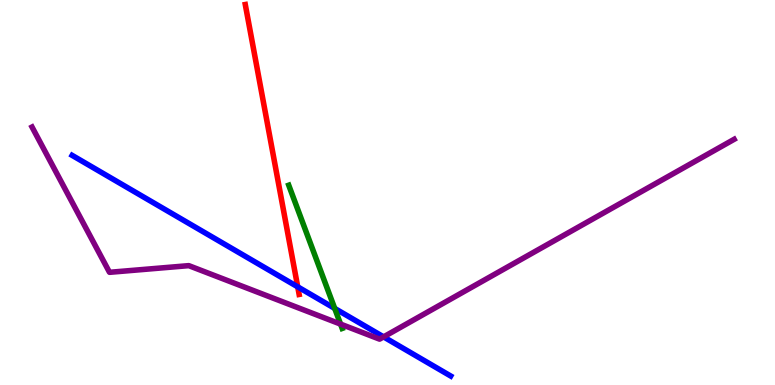[{'lines': ['blue', 'red'], 'intersections': [{'x': 3.84, 'y': 2.55}]}, {'lines': ['green', 'red'], 'intersections': []}, {'lines': ['purple', 'red'], 'intersections': []}, {'lines': ['blue', 'green'], 'intersections': [{'x': 4.32, 'y': 1.99}]}, {'lines': ['blue', 'purple'], 'intersections': [{'x': 4.95, 'y': 1.25}]}, {'lines': ['green', 'purple'], 'intersections': [{'x': 4.39, 'y': 1.58}]}]